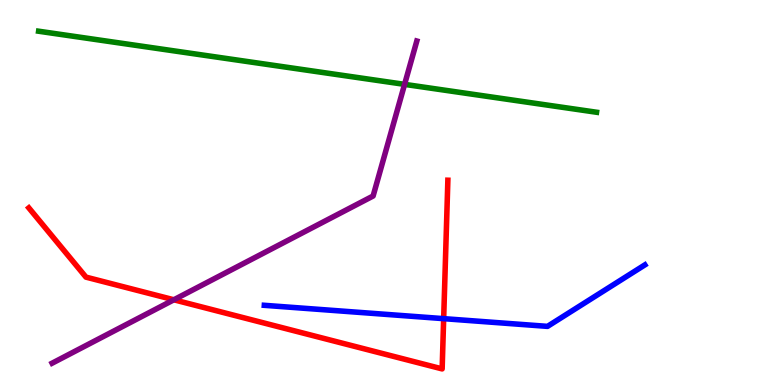[{'lines': ['blue', 'red'], 'intersections': [{'x': 5.72, 'y': 1.72}]}, {'lines': ['green', 'red'], 'intersections': []}, {'lines': ['purple', 'red'], 'intersections': [{'x': 2.24, 'y': 2.21}]}, {'lines': ['blue', 'green'], 'intersections': []}, {'lines': ['blue', 'purple'], 'intersections': []}, {'lines': ['green', 'purple'], 'intersections': [{'x': 5.22, 'y': 7.81}]}]